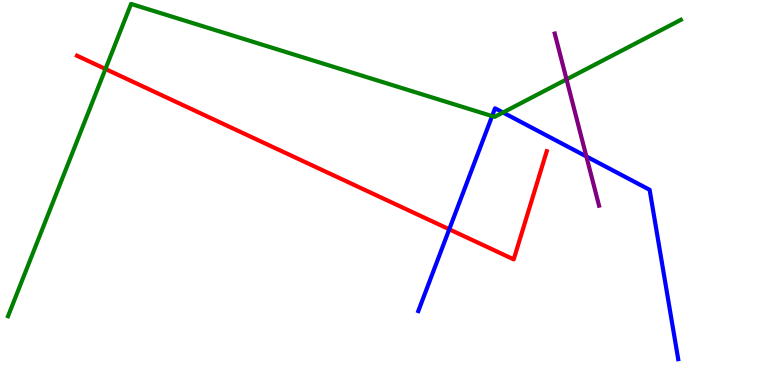[{'lines': ['blue', 'red'], 'intersections': [{'x': 5.8, 'y': 4.04}]}, {'lines': ['green', 'red'], 'intersections': [{'x': 1.36, 'y': 8.21}]}, {'lines': ['purple', 'red'], 'intersections': []}, {'lines': ['blue', 'green'], 'intersections': [{'x': 6.35, 'y': 6.98}, {'x': 6.49, 'y': 7.08}]}, {'lines': ['blue', 'purple'], 'intersections': [{'x': 7.57, 'y': 5.94}]}, {'lines': ['green', 'purple'], 'intersections': [{'x': 7.31, 'y': 7.94}]}]